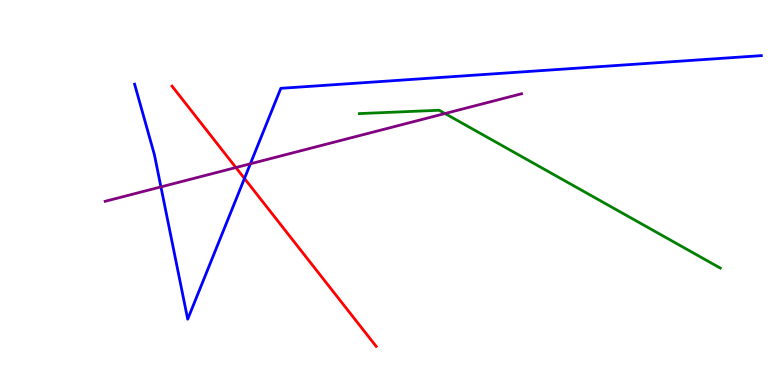[{'lines': ['blue', 'red'], 'intersections': [{'x': 3.15, 'y': 5.36}]}, {'lines': ['green', 'red'], 'intersections': []}, {'lines': ['purple', 'red'], 'intersections': [{'x': 3.04, 'y': 5.65}]}, {'lines': ['blue', 'green'], 'intersections': []}, {'lines': ['blue', 'purple'], 'intersections': [{'x': 2.08, 'y': 5.15}, {'x': 3.23, 'y': 5.75}]}, {'lines': ['green', 'purple'], 'intersections': [{'x': 5.74, 'y': 7.05}]}]